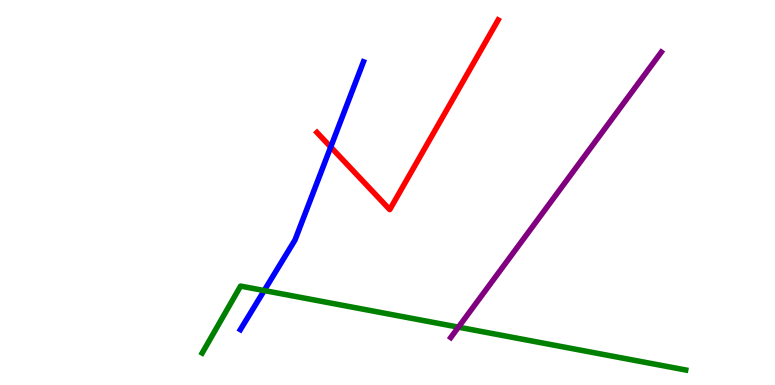[{'lines': ['blue', 'red'], 'intersections': [{'x': 4.27, 'y': 6.18}]}, {'lines': ['green', 'red'], 'intersections': []}, {'lines': ['purple', 'red'], 'intersections': []}, {'lines': ['blue', 'green'], 'intersections': [{'x': 3.41, 'y': 2.45}]}, {'lines': ['blue', 'purple'], 'intersections': []}, {'lines': ['green', 'purple'], 'intersections': [{'x': 5.92, 'y': 1.5}]}]